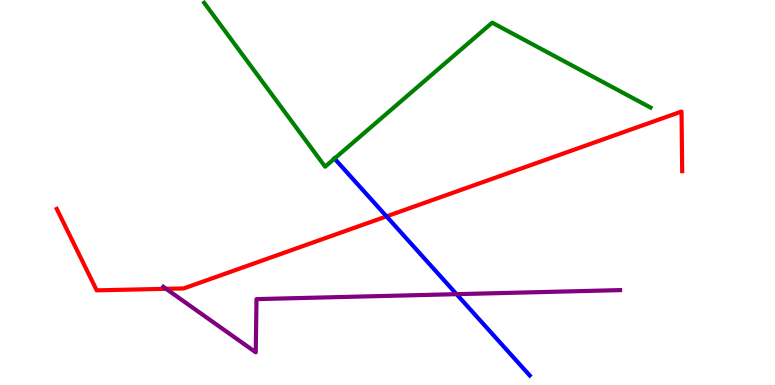[{'lines': ['blue', 'red'], 'intersections': [{'x': 4.99, 'y': 4.38}]}, {'lines': ['green', 'red'], 'intersections': []}, {'lines': ['purple', 'red'], 'intersections': [{'x': 2.14, 'y': 2.5}]}, {'lines': ['blue', 'green'], 'intersections': [{'x': 4.32, 'y': 5.88}]}, {'lines': ['blue', 'purple'], 'intersections': [{'x': 5.89, 'y': 2.36}]}, {'lines': ['green', 'purple'], 'intersections': []}]